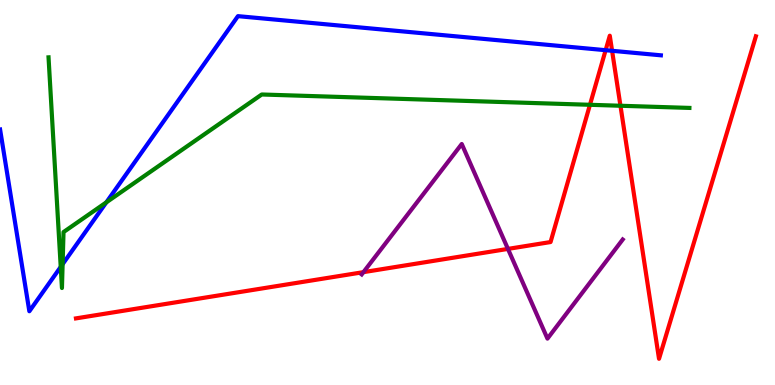[{'lines': ['blue', 'red'], 'intersections': [{'x': 7.81, 'y': 8.7}, {'x': 7.9, 'y': 8.68}]}, {'lines': ['green', 'red'], 'intersections': [{'x': 7.61, 'y': 7.28}, {'x': 8.01, 'y': 7.25}]}, {'lines': ['purple', 'red'], 'intersections': [{'x': 4.69, 'y': 2.93}, {'x': 6.55, 'y': 3.53}]}, {'lines': ['blue', 'green'], 'intersections': [{'x': 0.784, 'y': 3.07}, {'x': 0.808, 'y': 3.14}, {'x': 1.37, 'y': 4.74}]}, {'lines': ['blue', 'purple'], 'intersections': []}, {'lines': ['green', 'purple'], 'intersections': []}]